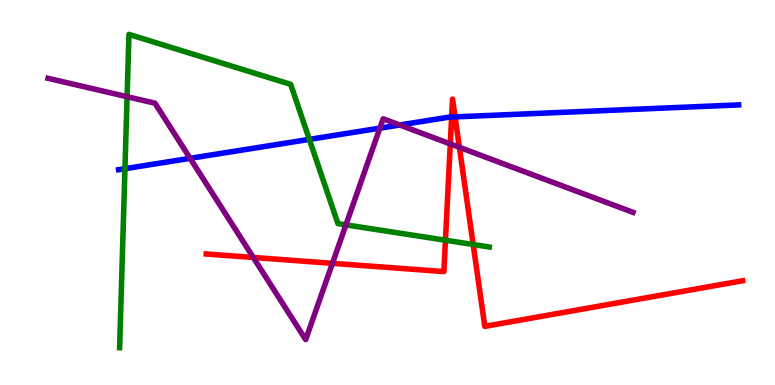[{'lines': ['blue', 'red'], 'intersections': [{'x': 5.83, 'y': 6.96}, {'x': 5.87, 'y': 6.96}]}, {'lines': ['green', 'red'], 'intersections': [{'x': 5.75, 'y': 3.76}, {'x': 6.11, 'y': 3.65}]}, {'lines': ['purple', 'red'], 'intersections': [{'x': 3.27, 'y': 3.31}, {'x': 4.29, 'y': 3.16}, {'x': 5.81, 'y': 6.26}, {'x': 5.93, 'y': 6.17}]}, {'lines': ['blue', 'green'], 'intersections': [{'x': 1.61, 'y': 5.62}, {'x': 3.99, 'y': 6.38}]}, {'lines': ['blue', 'purple'], 'intersections': [{'x': 2.45, 'y': 5.89}, {'x': 4.9, 'y': 6.67}, {'x': 5.16, 'y': 6.75}]}, {'lines': ['green', 'purple'], 'intersections': [{'x': 1.64, 'y': 7.49}, {'x': 4.46, 'y': 4.16}]}]